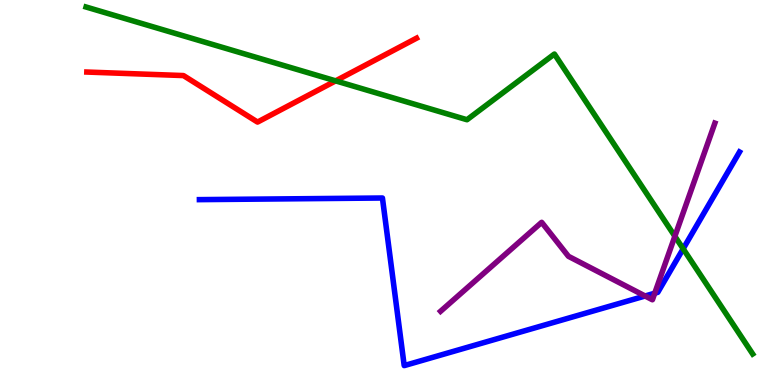[{'lines': ['blue', 'red'], 'intersections': []}, {'lines': ['green', 'red'], 'intersections': [{'x': 4.33, 'y': 7.9}]}, {'lines': ['purple', 'red'], 'intersections': []}, {'lines': ['blue', 'green'], 'intersections': [{'x': 8.81, 'y': 3.54}]}, {'lines': ['blue', 'purple'], 'intersections': [{'x': 8.32, 'y': 2.31}, {'x': 8.45, 'y': 2.38}]}, {'lines': ['green', 'purple'], 'intersections': [{'x': 8.71, 'y': 3.86}]}]